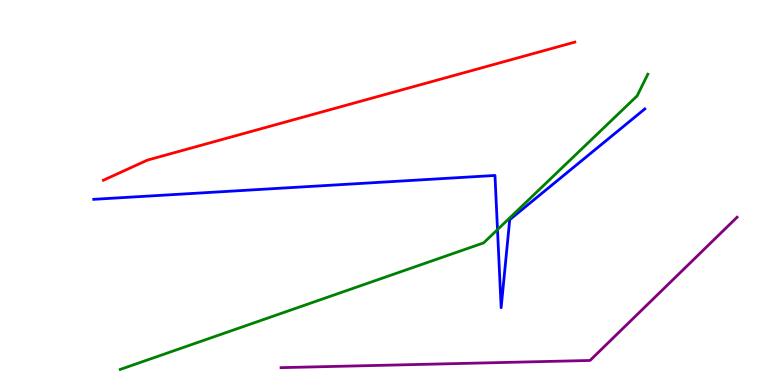[{'lines': ['blue', 'red'], 'intersections': []}, {'lines': ['green', 'red'], 'intersections': []}, {'lines': ['purple', 'red'], 'intersections': []}, {'lines': ['blue', 'green'], 'intersections': [{'x': 6.42, 'y': 4.04}]}, {'lines': ['blue', 'purple'], 'intersections': []}, {'lines': ['green', 'purple'], 'intersections': []}]